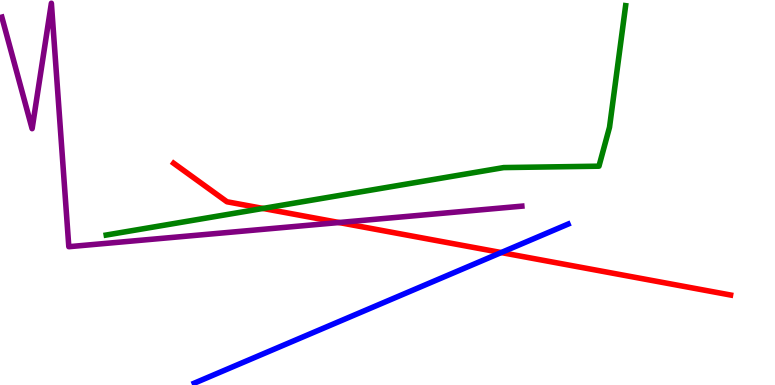[{'lines': ['blue', 'red'], 'intersections': [{'x': 6.47, 'y': 3.44}]}, {'lines': ['green', 'red'], 'intersections': [{'x': 3.39, 'y': 4.59}]}, {'lines': ['purple', 'red'], 'intersections': [{'x': 4.37, 'y': 4.22}]}, {'lines': ['blue', 'green'], 'intersections': []}, {'lines': ['blue', 'purple'], 'intersections': []}, {'lines': ['green', 'purple'], 'intersections': []}]